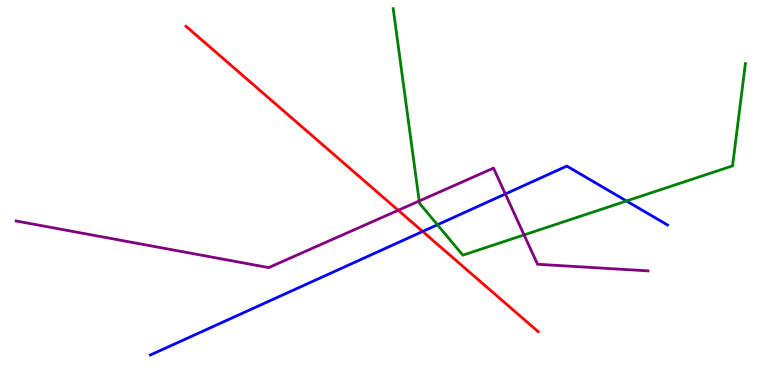[{'lines': ['blue', 'red'], 'intersections': [{'x': 5.45, 'y': 3.99}]}, {'lines': ['green', 'red'], 'intersections': []}, {'lines': ['purple', 'red'], 'intersections': [{'x': 5.14, 'y': 4.54}]}, {'lines': ['blue', 'green'], 'intersections': [{'x': 5.64, 'y': 4.16}, {'x': 8.08, 'y': 4.78}]}, {'lines': ['blue', 'purple'], 'intersections': [{'x': 6.52, 'y': 4.96}]}, {'lines': ['green', 'purple'], 'intersections': [{'x': 5.41, 'y': 4.78}, {'x': 6.76, 'y': 3.9}]}]